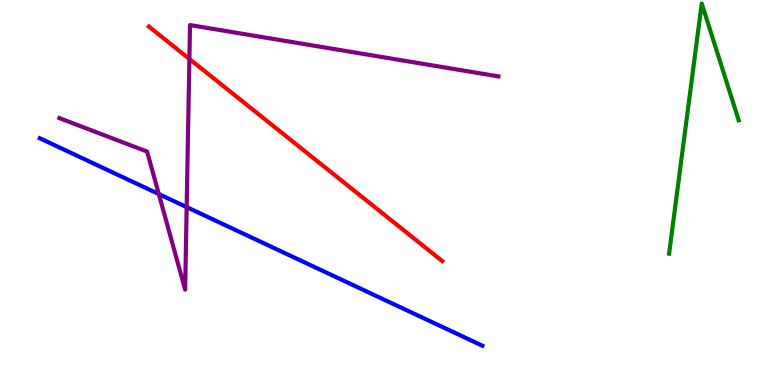[{'lines': ['blue', 'red'], 'intersections': []}, {'lines': ['green', 'red'], 'intersections': []}, {'lines': ['purple', 'red'], 'intersections': [{'x': 2.44, 'y': 8.47}]}, {'lines': ['blue', 'green'], 'intersections': []}, {'lines': ['blue', 'purple'], 'intersections': [{'x': 2.05, 'y': 4.96}, {'x': 2.41, 'y': 4.62}]}, {'lines': ['green', 'purple'], 'intersections': []}]